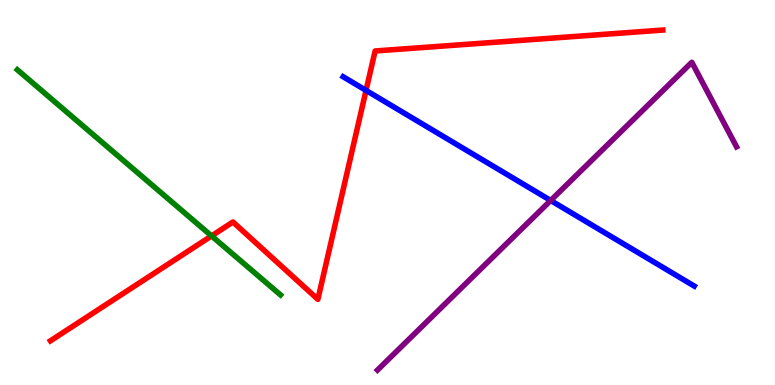[{'lines': ['blue', 'red'], 'intersections': [{'x': 4.72, 'y': 7.65}]}, {'lines': ['green', 'red'], 'intersections': [{'x': 2.73, 'y': 3.87}]}, {'lines': ['purple', 'red'], 'intersections': []}, {'lines': ['blue', 'green'], 'intersections': []}, {'lines': ['blue', 'purple'], 'intersections': [{'x': 7.11, 'y': 4.79}]}, {'lines': ['green', 'purple'], 'intersections': []}]